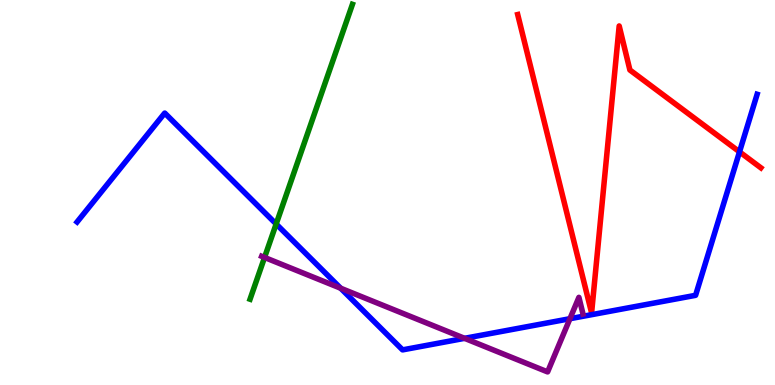[{'lines': ['blue', 'red'], 'intersections': [{'x': 9.54, 'y': 6.06}]}, {'lines': ['green', 'red'], 'intersections': []}, {'lines': ['purple', 'red'], 'intersections': []}, {'lines': ['blue', 'green'], 'intersections': [{'x': 3.56, 'y': 4.18}]}, {'lines': ['blue', 'purple'], 'intersections': [{'x': 4.4, 'y': 2.51}, {'x': 5.99, 'y': 1.21}, {'x': 7.35, 'y': 1.72}]}, {'lines': ['green', 'purple'], 'intersections': [{'x': 3.41, 'y': 3.31}]}]